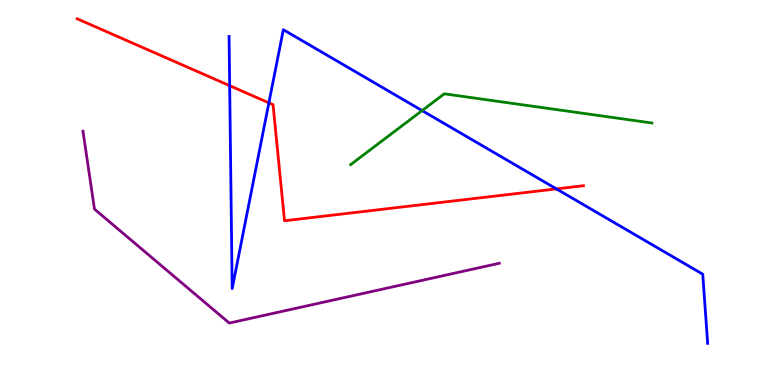[{'lines': ['blue', 'red'], 'intersections': [{'x': 2.96, 'y': 7.77}, {'x': 3.47, 'y': 7.33}, {'x': 7.18, 'y': 5.09}]}, {'lines': ['green', 'red'], 'intersections': []}, {'lines': ['purple', 'red'], 'intersections': []}, {'lines': ['blue', 'green'], 'intersections': [{'x': 5.45, 'y': 7.13}]}, {'lines': ['blue', 'purple'], 'intersections': []}, {'lines': ['green', 'purple'], 'intersections': []}]